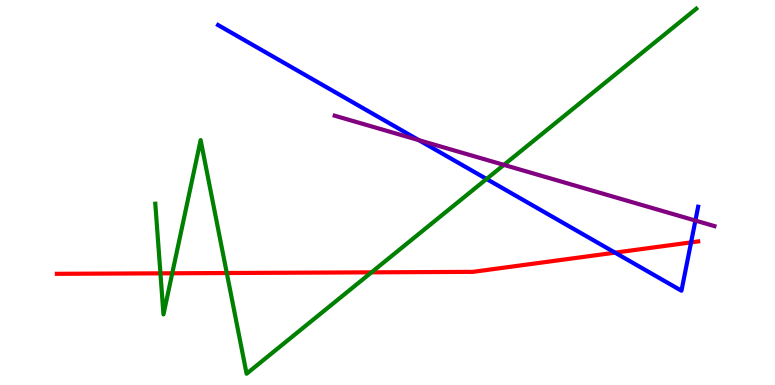[{'lines': ['blue', 'red'], 'intersections': [{'x': 7.94, 'y': 3.44}, {'x': 8.92, 'y': 3.7}]}, {'lines': ['green', 'red'], 'intersections': [{'x': 2.07, 'y': 2.9}, {'x': 2.22, 'y': 2.9}, {'x': 2.93, 'y': 2.91}, {'x': 4.79, 'y': 2.93}]}, {'lines': ['purple', 'red'], 'intersections': []}, {'lines': ['blue', 'green'], 'intersections': [{'x': 6.28, 'y': 5.35}]}, {'lines': ['blue', 'purple'], 'intersections': [{'x': 5.4, 'y': 6.36}, {'x': 8.97, 'y': 4.27}]}, {'lines': ['green', 'purple'], 'intersections': [{'x': 6.5, 'y': 5.72}]}]